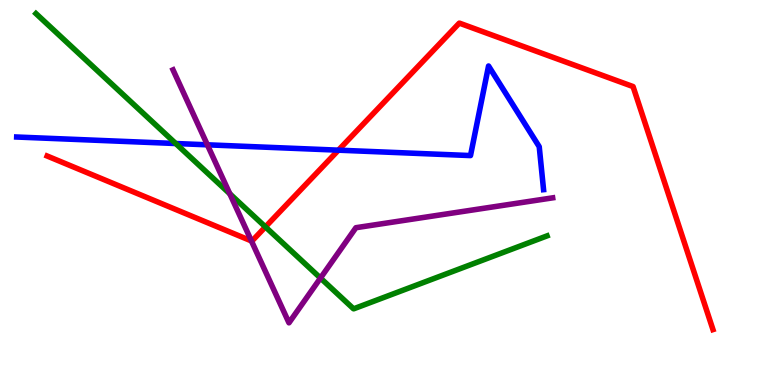[{'lines': ['blue', 'red'], 'intersections': [{'x': 4.37, 'y': 6.1}]}, {'lines': ['green', 'red'], 'intersections': [{'x': 3.42, 'y': 4.11}]}, {'lines': ['purple', 'red'], 'intersections': [{'x': 3.24, 'y': 3.74}]}, {'lines': ['blue', 'green'], 'intersections': [{'x': 2.27, 'y': 6.27}]}, {'lines': ['blue', 'purple'], 'intersections': [{'x': 2.68, 'y': 6.24}]}, {'lines': ['green', 'purple'], 'intersections': [{'x': 2.97, 'y': 4.97}, {'x': 4.14, 'y': 2.78}]}]